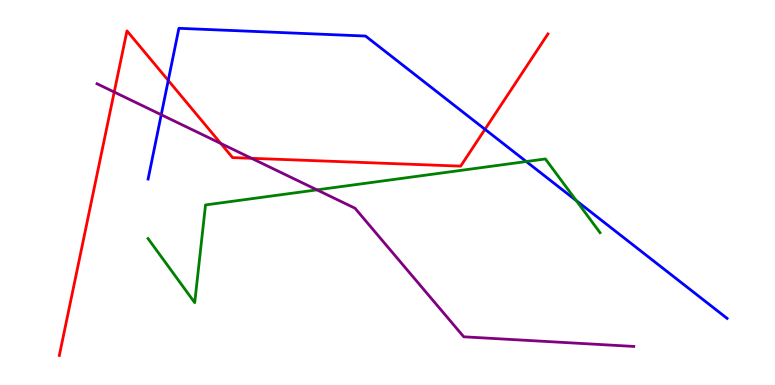[{'lines': ['blue', 'red'], 'intersections': [{'x': 2.17, 'y': 7.91}, {'x': 6.26, 'y': 6.64}]}, {'lines': ['green', 'red'], 'intersections': []}, {'lines': ['purple', 'red'], 'intersections': [{'x': 1.47, 'y': 7.61}, {'x': 2.85, 'y': 6.27}, {'x': 3.25, 'y': 5.89}]}, {'lines': ['blue', 'green'], 'intersections': [{'x': 6.79, 'y': 5.8}, {'x': 7.44, 'y': 4.79}]}, {'lines': ['blue', 'purple'], 'intersections': [{'x': 2.08, 'y': 7.02}]}, {'lines': ['green', 'purple'], 'intersections': [{'x': 4.09, 'y': 5.07}]}]